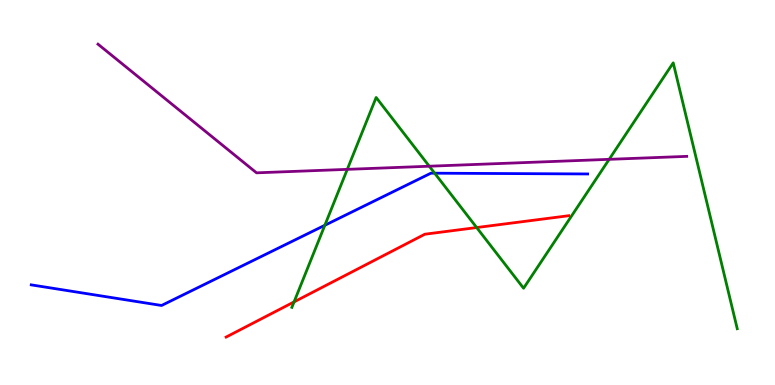[{'lines': ['blue', 'red'], 'intersections': []}, {'lines': ['green', 'red'], 'intersections': [{'x': 3.79, 'y': 2.16}, {'x': 6.15, 'y': 4.09}]}, {'lines': ['purple', 'red'], 'intersections': []}, {'lines': ['blue', 'green'], 'intersections': [{'x': 4.19, 'y': 4.15}, {'x': 5.61, 'y': 5.5}]}, {'lines': ['blue', 'purple'], 'intersections': []}, {'lines': ['green', 'purple'], 'intersections': [{'x': 4.48, 'y': 5.6}, {'x': 5.54, 'y': 5.68}, {'x': 7.86, 'y': 5.86}]}]